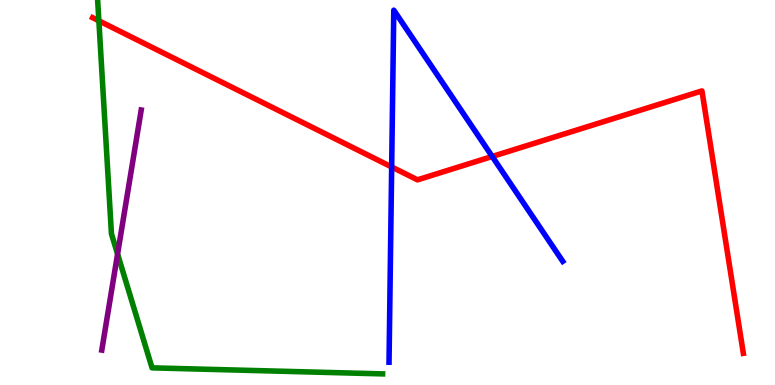[{'lines': ['blue', 'red'], 'intersections': [{'x': 5.05, 'y': 5.66}, {'x': 6.35, 'y': 5.94}]}, {'lines': ['green', 'red'], 'intersections': [{'x': 1.28, 'y': 9.46}]}, {'lines': ['purple', 'red'], 'intersections': []}, {'lines': ['blue', 'green'], 'intersections': []}, {'lines': ['blue', 'purple'], 'intersections': []}, {'lines': ['green', 'purple'], 'intersections': [{'x': 1.52, 'y': 3.4}]}]